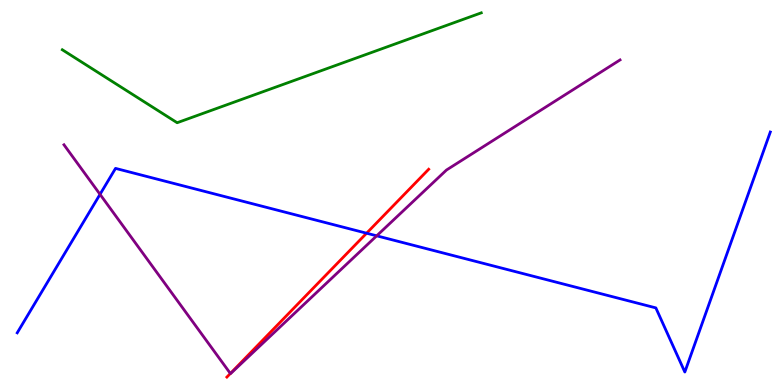[{'lines': ['blue', 'red'], 'intersections': [{'x': 4.73, 'y': 3.94}]}, {'lines': ['green', 'red'], 'intersections': []}, {'lines': ['purple', 'red'], 'intersections': [{'x': 2.97, 'y': 0.299}]}, {'lines': ['blue', 'green'], 'intersections': []}, {'lines': ['blue', 'purple'], 'intersections': [{'x': 1.29, 'y': 4.95}, {'x': 4.86, 'y': 3.87}]}, {'lines': ['green', 'purple'], 'intersections': []}]